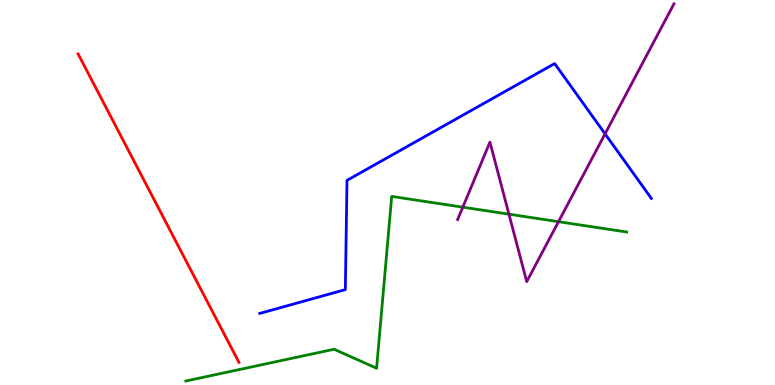[{'lines': ['blue', 'red'], 'intersections': []}, {'lines': ['green', 'red'], 'intersections': []}, {'lines': ['purple', 'red'], 'intersections': []}, {'lines': ['blue', 'green'], 'intersections': []}, {'lines': ['blue', 'purple'], 'intersections': [{'x': 7.81, 'y': 6.52}]}, {'lines': ['green', 'purple'], 'intersections': [{'x': 5.97, 'y': 4.62}, {'x': 6.57, 'y': 4.44}, {'x': 7.21, 'y': 4.24}]}]